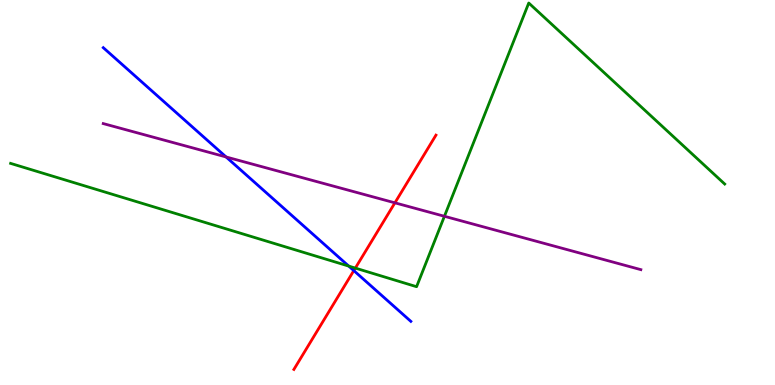[{'lines': ['blue', 'red'], 'intersections': [{'x': 4.57, 'y': 2.97}]}, {'lines': ['green', 'red'], 'intersections': [{'x': 4.58, 'y': 3.04}]}, {'lines': ['purple', 'red'], 'intersections': [{'x': 5.1, 'y': 4.73}]}, {'lines': ['blue', 'green'], 'intersections': [{'x': 4.5, 'y': 3.09}]}, {'lines': ['blue', 'purple'], 'intersections': [{'x': 2.92, 'y': 5.92}]}, {'lines': ['green', 'purple'], 'intersections': [{'x': 5.73, 'y': 4.38}]}]